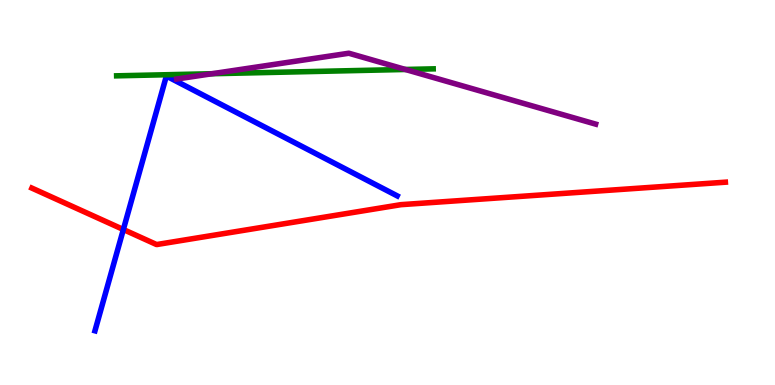[{'lines': ['blue', 'red'], 'intersections': [{'x': 1.59, 'y': 4.04}]}, {'lines': ['green', 'red'], 'intersections': []}, {'lines': ['purple', 'red'], 'intersections': []}, {'lines': ['blue', 'green'], 'intersections': []}, {'lines': ['blue', 'purple'], 'intersections': []}, {'lines': ['green', 'purple'], 'intersections': [{'x': 2.74, 'y': 8.08}, {'x': 5.23, 'y': 8.2}]}]